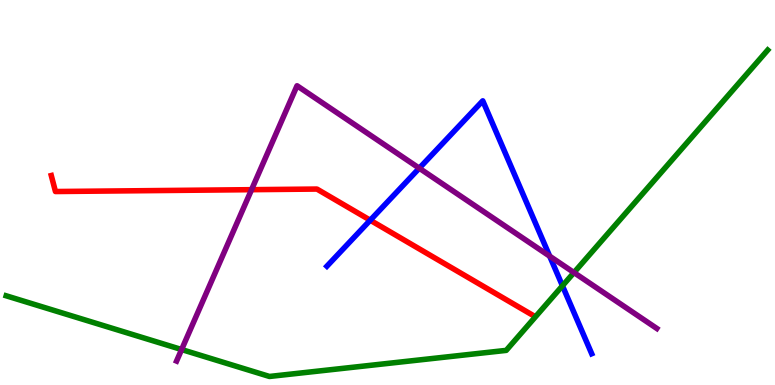[{'lines': ['blue', 'red'], 'intersections': [{'x': 4.78, 'y': 4.28}]}, {'lines': ['green', 'red'], 'intersections': []}, {'lines': ['purple', 'red'], 'intersections': [{'x': 3.25, 'y': 5.07}]}, {'lines': ['blue', 'green'], 'intersections': [{'x': 7.26, 'y': 2.58}]}, {'lines': ['blue', 'purple'], 'intersections': [{'x': 5.41, 'y': 5.63}, {'x': 7.09, 'y': 3.35}]}, {'lines': ['green', 'purple'], 'intersections': [{'x': 2.34, 'y': 0.921}, {'x': 7.41, 'y': 2.92}]}]